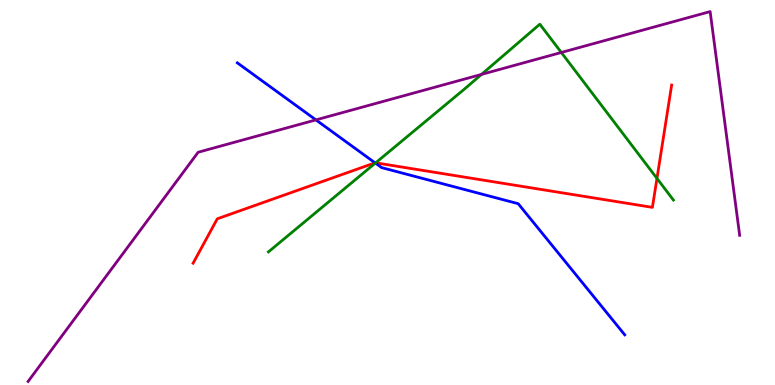[{'lines': ['blue', 'red'], 'intersections': [{'x': 4.84, 'y': 5.77}]}, {'lines': ['green', 'red'], 'intersections': [{'x': 4.85, 'y': 5.77}, {'x': 8.48, 'y': 5.37}]}, {'lines': ['purple', 'red'], 'intersections': []}, {'lines': ['blue', 'green'], 'intersections': [{'x': 4.84, 'y': 5.76}]}, {'lines': ['blue', 'purple'], 'intersections': [{'x': 4.08, 'y': 6.89}]}, {'lines': ['green', 'purple'], 'intersections': [{'x': 6.21, 'y': 8.07}, {'x': 7.24, 'y': 8.64}]}]